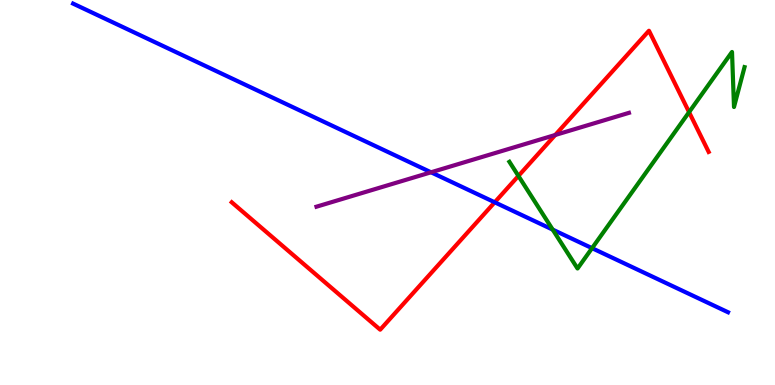[{'lines': ['blue', 'red'], 'intersections': [{'x': 6.38, 'y': 4.75}]}, {'lines': ['green', 'red'], 'intersections': [{'x': 6.69, 'y': 5.43}, {'x': 8.89, 'y': 7.09}]}, {'lines': ['purple', 'red'], 'intersections': [{'x': 7.16, 'y': 6.49}]}, {'lines': ['blue', 'green'], 'intersections': [{'x': 7.13, 'y': 4.04}, {'x': 7.64, 'y': 3.55}]}, {'lines': ['blue', 'purple'], 'intersections': [{'x': 5.56, 'y': 5.52}]}, {'lines': ['green', 'purple'], 'intersections': []}]